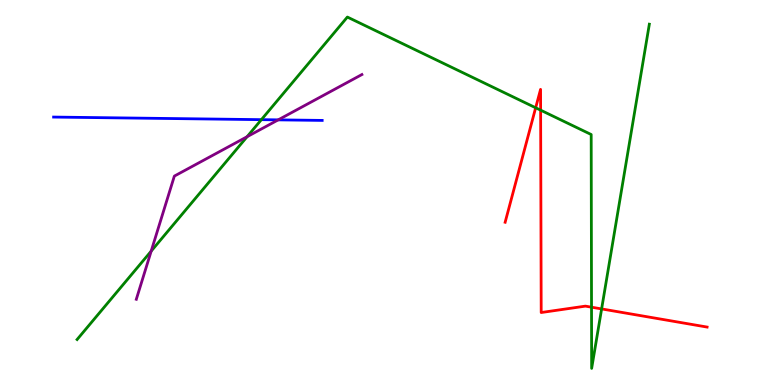[{'lines': ['blue', 'red'], 'intersections': []}, {'lines': ['green', 'red'], 'intersections': [{'x': 6.91, 'y': 7.2}, {'x': 6.98, 'y': 7.14}, {'x': 7.63, 'y': 2.02}, {'x': 7.76, 'y': 1.98}]}, {'lines': ['purple', 'red'], 'intersections': []}, {'lines': ['blue', 'green'], 'intersections': [{'x': 3.37, 'y': 6.89}]}, {'lines': ['blue', 'purple'], 'intersections': [{'x': 3.59, 'y': 6.89}]}, {'lines': ['green', 'purple'], 'intersections': [{'x': 1.95, 'y': 3.48}, {'x': 3.19, 'y': 6.45}]}]